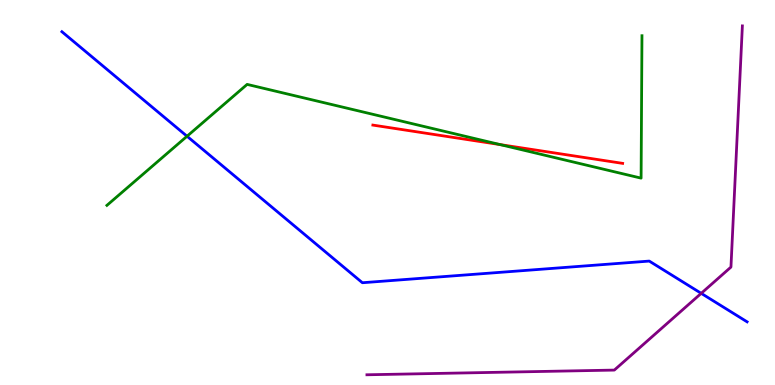[{'lines': ['blue', 'red'], 'intersections': []}, {'lines': ['green', 'red'], 'intersections': [{'x': 6.45, 'y': 6.24}]}, {'lines': ['purple', 'red'], 'intersections': []}, {'lines': ['blue', 'green'], 'intersections': [{'x': 2.41, 'y': 6.46}]}, {'lines': ['blue', 'purple'], 'intersections': [{'x': 9.05, 'y': 2.38}]}, {'lines': ['green', 'purple'], 'intersections': []}]